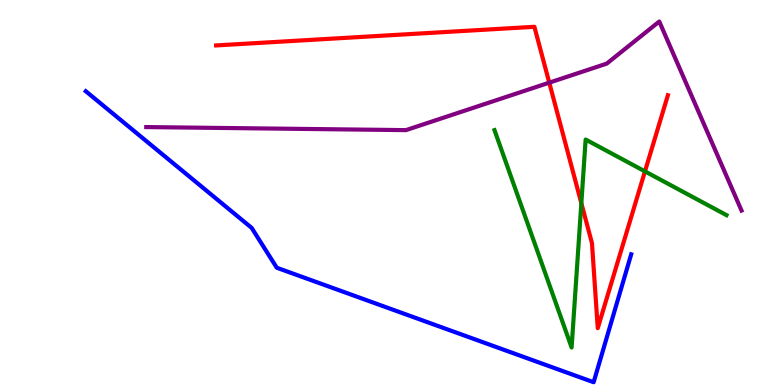[{'lines': ['blue', 'red'], 'intersections': []}, {'lines': ['green', 'red'], 'intersections': [{'x': 7.5, 'y': 4.72}, {'x': 8.32, 'y': 5.55}]}, {'lines': ['purple', 'red'], 'intersections': [{'x': 7.09, 'y': 7.85}]}, {'lines': ['blue', 'green'], 'intersections': []}, {'lines': ['blue', 'purple'], 'intersections': []}, {'lines': ['green', 'purple'], 'intersections': []}]